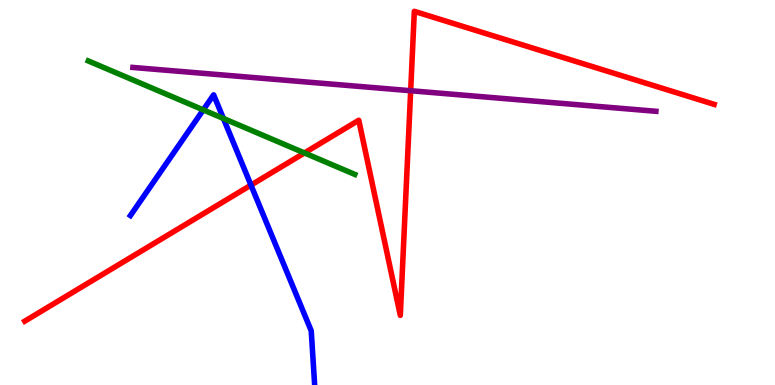[{'lines': ['blue', 'red'], 'intersections': [{'x': 3.24, 'y': 5.19}]}, {'lines': ['green', 'red'], 'intersections': [{'x': 3.93, 'y': 6.03}]}, {'lines': ['purple', 'red'], 'intersections': [{'x': 5.3, 'y': 7.64}]}, {'lines': ['blue', 'green'], 'intersections': [{'x': 2.62, 'y': 7.15}, {'x': 2.88, 'y': 6.92}]}, {'lines': ['blue', 'purple'], 'intersections': []}, {'lines': ['green', 'purple'], 'intersections': []}]